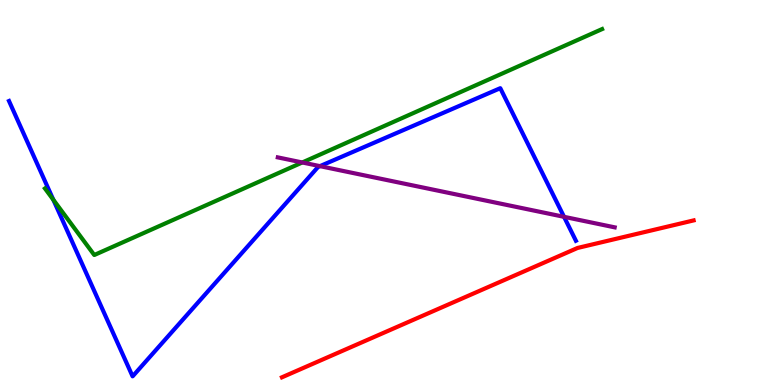[{'lines': ['blue', 'red'], 'intersections': []}, {'lines': ['green', 'red'], 'intersections': []}, {'lines': ['purple', 'red'], 'intersections': []}, {'lines': ['blue', 'green'], 'intersections': [{'x': 0.688, 'y': 4.81}]}, {'lines': ['blue', 'purple'], 'intersections': [{'x': 4.13, 'y': 5.68}, {'x': 7.28, 'y': 4.37}]}, {'lines': ['green', 'purple'], 'intersections': [{'x': 3.9, 'y': 5.78}]}]